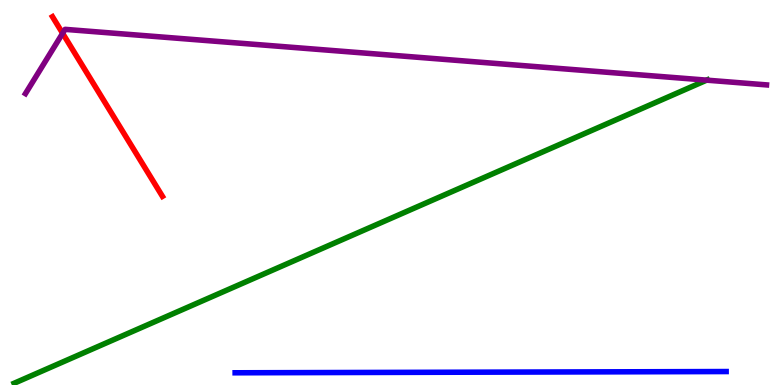[{'lines': ['blue', 'red'], 'intersections': []}, {'lines': ['green', 'red'], 'intersections': []}, {'lines': ['purple', 'red'], 'intersections': [{'x': 0.808, 'y': 9.13}]}, {'lines': ['blue', 'green'], 'intersections': []}, {'lines': ['blue', 'purple'], 'intersections': []}, {'lines': ['green', 'purple'], 'intersections': [{'x': 9.12, 'y': 7.92}]}]